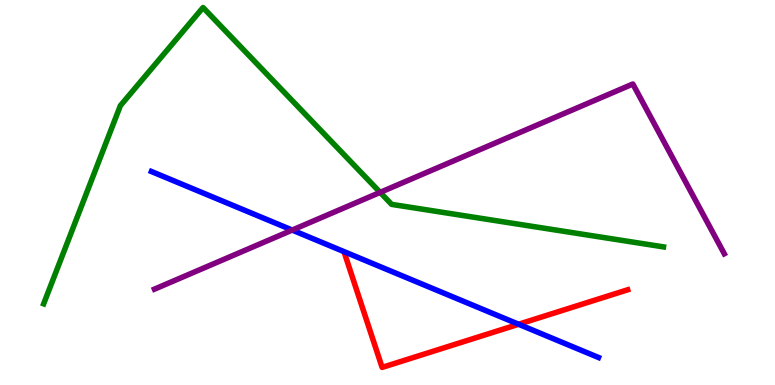[{'lines': ['blue', 'red'], 'intersections': [{'x': 6.69, 'y': 1.58}]}, {'lines': ['green', 'red'], 'intersections': []}, {'lines': ['purple', 'red'], 'intersections': []}, {'lines': ['blue', 'green'], 'intersections': []}, {'lines': ['blue', 'purple'], 'intersections': [{'x': 3.77, 'y': 4.02}]}, {'lines': ['green', 'purple'], 'intersections': [{'x': 4.91, 'y': 5.0}]}]